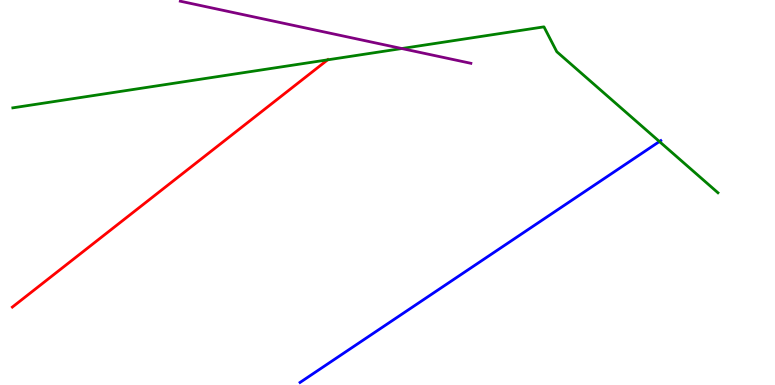[{'lines': ['blue', 'red'], 'intersections': []}, {'lines': ['green', 'red'], 'intersections': [{'x': 4.23, 'y': 8.45}]}, {'lines': ['purple', 'red'], 'intersections': []}, {'lines': ['blue', 'green'], 'intersections': [{'x': 8.51, 'y': 6.32}]}, {'lines': ['blue', 'purple'], 'intersections': []}, {'lines': ['green', 'purple'], 'intersections': [{'x': 5.18, 'y': 8.74}]}]